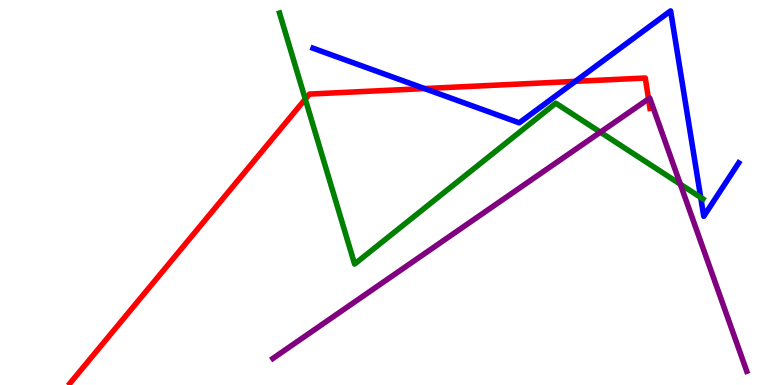[{'lines': ['blue', 'red'], 'intersections': [{'x': 5.48, 'y': 7.7}, {'x': 7.42, 'y': 7.89}]}, {'lines': ['green', 'red'], 'intersections': [{'x': 3.94, 'y': 7.43}]}, {'lines': ['purple', 'red'], 'intersections': [{'x': 8.37, 'y': 7.43}]}, {'lines': ['blue', 'green'], 'intersections': [{'x': 9.04, 'y': 4.87}]}, {'lines': ['blue', 'purple'], 'intersections': []}, {'lines': ['green', 'purple'], 'intersections': [{'x': 7.75, 'y': 6.57}, {'x': 8.78, 'y': 5.22}]}]